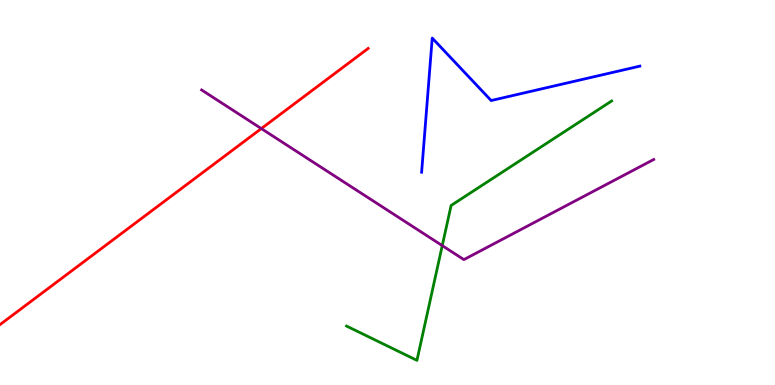[{'lines': ['blue', 'red'], 'intersections': []}, {'lines': ['green', 'red'], 'intersections': []}, {'lines': ['purple', 'red'], 'intersections': [{'x': 3.37, 'y': 6.66}]}, {'lines': ['blue', 'green'], 'intersections': []}, {'lines': ['blue', 'purple'], 'intersections': []}, {'lines': ['green', 'purple'], 'intersections': [{'x': 5.71, 'y': 3.62}]}]